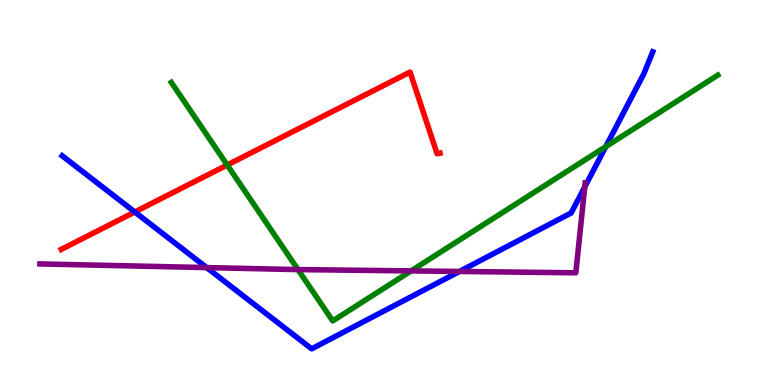[{'lines': ['blue', 'red'], 'intersections': [{'x': 1.74, 'y': 4.49}]}, {'lines': ['green', 'red'], 'intersections': [{'x': 2.93, 'y': 5.71}]}, {'lines': ['purple', 'red'], 'intersections': []}, {'lines': ['blue', 'green'], 'intersections': [{'x': 7.82, 'y': 6.19}]}, {'lines': ['blue', 'purple'], 'intersections': [{'x': 2.67, 'y': 3.05}, {'x': 5.93, 'y': 2.95}, {'x': 7.55, 'y': 5.15}]}, {'lines': ['green', 'purple'], 'intersections': [{'x': 3.84, 'y': 3.0}, {'x': 5.3, 'y': 2.96}]}]